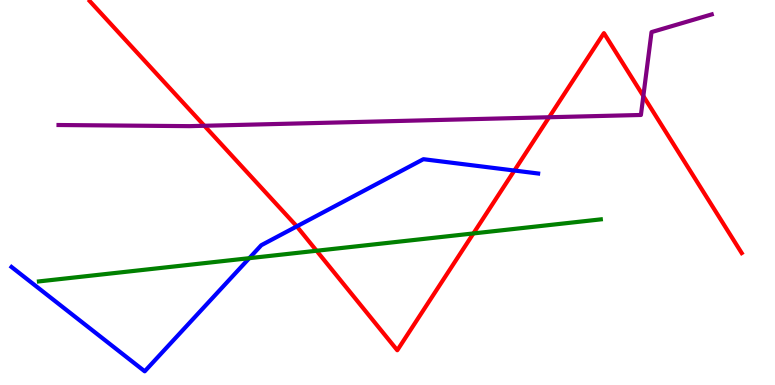[{'lines': ['blue', 'red'], 'intersections': [{'x': 3.83, 'y': 4.12}, {'x': 6.64, 'y': 5.57}]}, {'lines': ['green', 'red'], 'intersections': [{'x': 4.08, 'y': 3.49}, {'x': 6.11, 'y': 3.94}]}, {'lines': ['purple', 'red'], 'intersections': [{'x': 2.64, 'y': 6.73}, {'x': 7.09, 'y': 6.95}, {'x': 8.3, 'y': 7.51}]}, {'lines': ['blue', 'green'], 'intersections': [{'x': 3.22, 'y': 3.29}]}, {'lines': ['blue', 'purple'], 'intersections': []}, {'lines': ['green', 'purple'], 'intersections': []}]